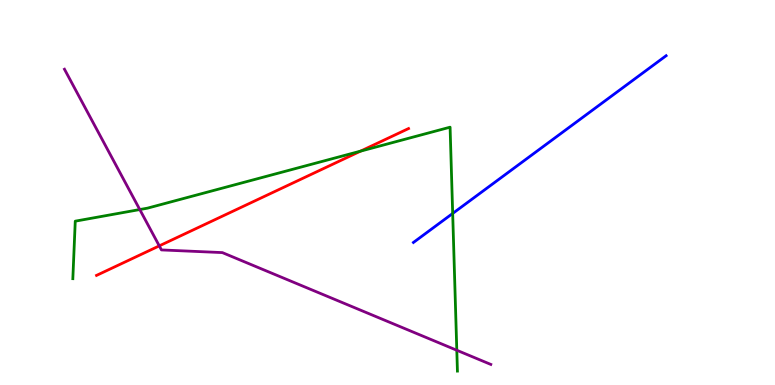[{'lines': ['blue', 'red'], 'intersections': []}, {'lines': ['green', 'red'], 'intersections': [{'x': 4.65, 'y': 6.07}]}, {'lines': ['purple', 'red'], 'intersections': [{'x': 2.06, 'y': 3.61}]}, {'lines': ['blue', 'green'], 'intersections': [{'x': 5.84, 'y': 4.46}]}, {'lines': ['blue', 'purple'], 'intersections': []}, {'lines': ['green', 'purple'], 'intersections': [{'x': 1.8, 'y': 4.56}, {'x': 5.89, 'y': 0.902}]}]